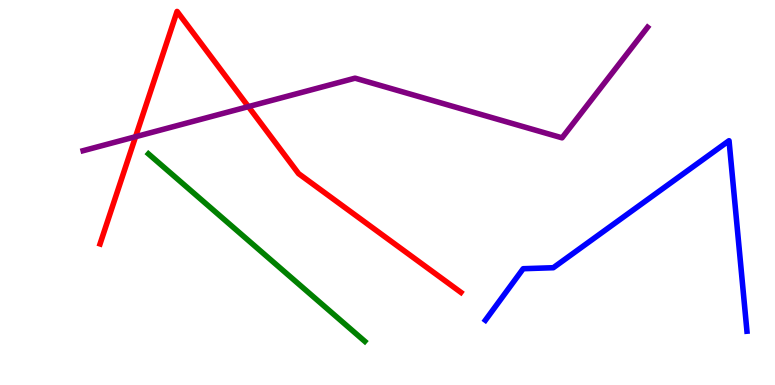[{'lines': ['blue', 'red'], 'intersections': []}, {'lines': ['green', 'red'], 'intersections': []}, {'lines': ['purple', 'red'], 'intersections': [{'x': 1.75, 'y': 6.45}, {'x': 3.21, 'y': 7.23}]}, {'lines': ['blue', 'green'], 'intersections': []}, {'lines': ['blue', 'purple'], 'intersections': []}, {'lines': ['green', 'purple'], 'intersections': []}]